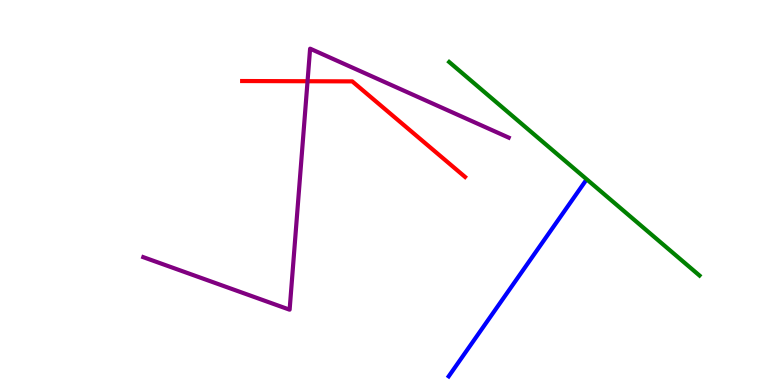[{'lines': ['blue', 'red'], 'intersections': []}, {'lines': ['green', 'red'], 'intersections': []}, {'lines': ['purple', 'red'], 'intersections': [{'x': 3.97, 'y': 7.89}]}, {'lines': ['blue', 'green'], 'intersections': []}, {'lines': ['blue', 'purple'], 'intersections': []}, {'lines': ['green', 'purple'], 'intersections': []}]